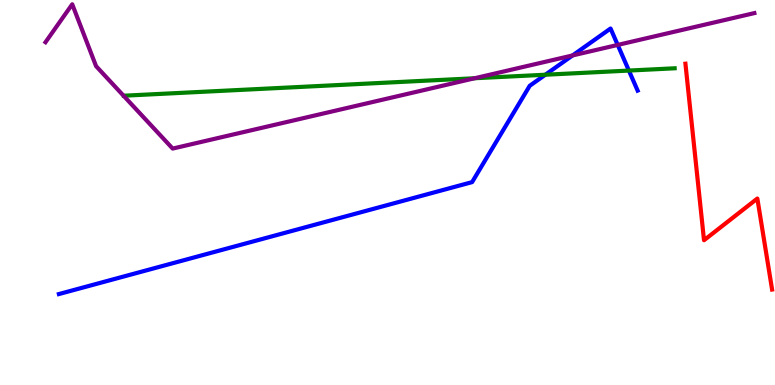[{'lines': ['blue', 'red'], 'intersections': []}, {'lines': ['green', 'red'], 'intersections': []}, {'lines': ['purple', 'red'], 'intersections': []}, {'lines': ['blue', 'green'], 'intersections': [{'x': 7.04, 'y': 8.06}, {'x': 8.11, 'y': 8.17}]}, {'lines': ['blue', 'purple'], 'intersections': [{'x': 7.39, 'y': 8.56}, {'x': 7.97, 'y': 8.83}]}, {'lines': ['green', 'purple'], 'intersections': [{'x': 6.12, 'y': 7.97}]}]